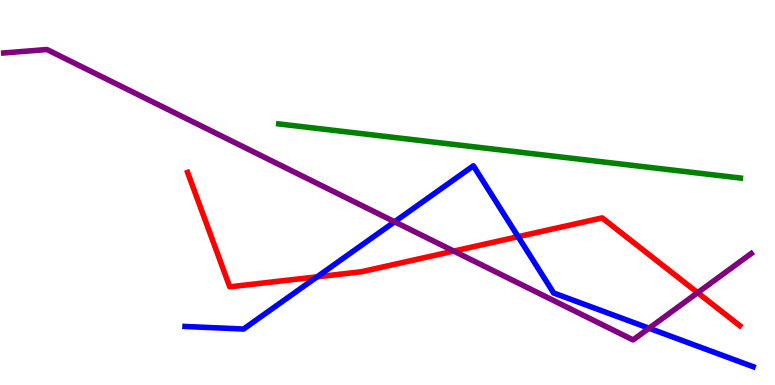[{'lines': ['blue', 'red'], 'intersections': [{'x': 4.09, 'y': 2.81}, {'x': 6.69, 'y': 3.85}]}, {'lines': ['green', 'red'], 'intersections': []}, {'lines': ['purple', 'red'], 'intersections': [{'x': 5.85, 'y': 3.48}, {'x': 9.0, 'y': 2.4}]}, {'lines': ['blue', 'green'], 'intersections': []}, {'lines': ['blue', 'purple'], 'intersections': [{'x': 5.09, 'y': 4.24}, {'x': 8.37, 'y': 1.47}]}, {'lines': ['green', 'purple'], 'intersections': []}]